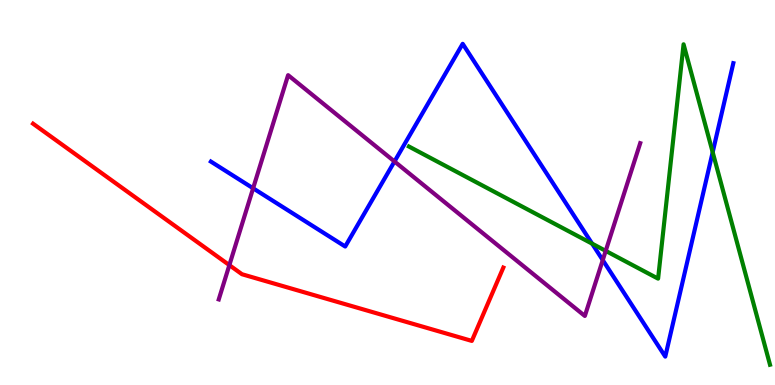[{'lines': ['blue', 'red'], 'intersections': []}, {'lines': ['green', 'red'], 'intersections': []}, {'lines': ['purple', 'red'], 'intersections': [{'x': 2.96, 'y': 3.11}]}, {'lines': ['blue', 'green'], 'intersections': [{'x': 7.64, 'y': 3.67}, {'x': 9.2, 'y': 6.05}]}, {'lines': ['blue', 'purple'], 'intersections': [{'x': 3.27, 'y': 5.11}, {'x': 5.09, 'y': 5.81}, {'x': 7.78, 'y': 3.24}]}, {'lines': ['green', 'purple'], 'intersections': [{'x': 7.82, 'y': 3.48}]}]